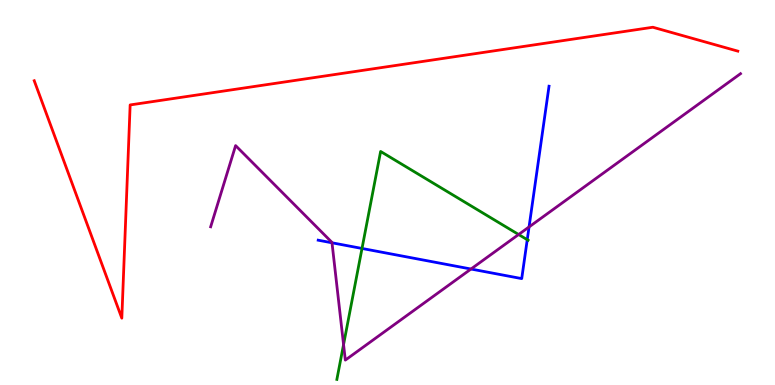[{'lines': ['blue', 'red'], 'intersections': []}, {'lines': ['green', 'red'], 'intersections': []}, {'lines': ['purple', 'red'], 'intersections': []}, {'lines': ['blue', 'green'], 'intersections': [{'x': 4.67, 'y': 3.55}, {'x': 6.8, 'y': 3.77}]}, {'lines': ['blue', 'purple'], 'intersections': [{'x': 4.28, 'y': 3.69}, {'x': 6.08, 'y': 3.01}, {'x': 6.83, 'y': 4.11}]}, {'lines': ['green', 'purple'], 'intersections': [{'x': 4.43, 'y': 1.05}, {'x': 6.69, 'y': 3.91}]}]